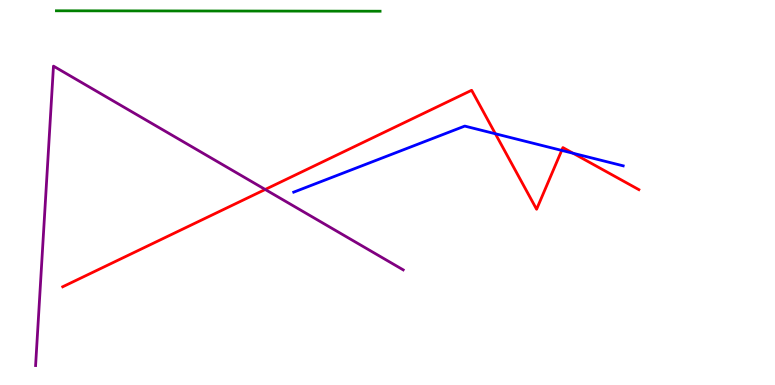[{'lines': ['blue', 'red'], 'intersections': [{'x': 6.39, 'y': 6.53}, {'x': 7.25, 'y': 6.09}, {'x': 7.4, 'y': 6.02}]}, {'lines': ['green', 'red'], 'intersections': []}, {'lines': ['purple', 'red'], 'intersections': [{'x': 3.42, 'y': 5.08}]}, {'lines': ['blue', 'green'], 'intersections': []}, {'lines': ['blue', 'purple'], 'intersections': []}, {'lines': ['green', 'purple'], 'intersections': []}]